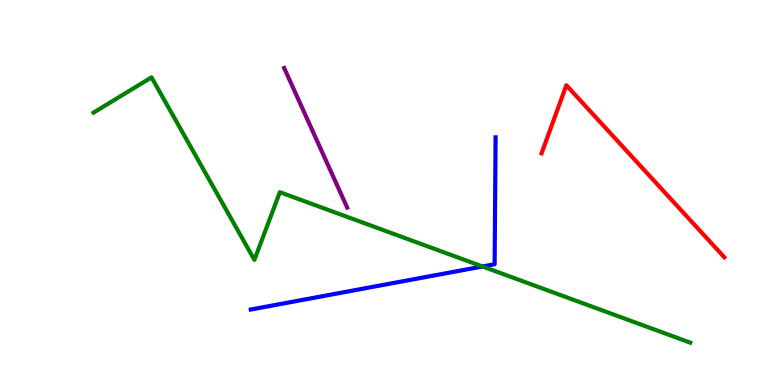[{'lines': ['blue', 'red'], 'intersections': []}, {'lines': ['green', 'red'], 'intersections': []}, {'lines': ['purple', 'red'], 'intersections': []}, {'lines': ['blue', 'green'], 'intersections': [{'x': 6.23, 'y': 3.08}]}, {'lines': ['blue', 'purple'], 'intersections': []}, {'lines': ['green', 'purple'], 'intersections': []}]